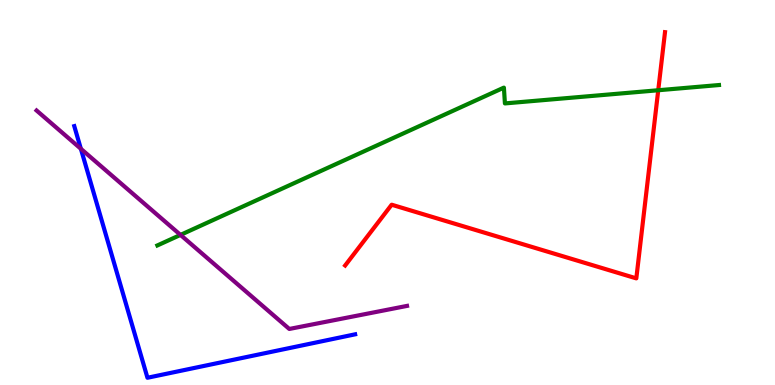[{'lines': ['blue', 'red'], 'intersections': []}, {'lines': ['green', 'red'], 'intersections': [{'x': 8.49, 'y': 7.66}]}, {'lines': ['purple', 'red'], 'intersections': []}, {'lines': ['blue', 'green'], 'intersections': []}, {'lines': ['blue', 'purple'], 'intersections': [{'x': 1.04, 'y': 6.14}]}, {'lines': ['green', 'purple'], 'intersections': [{'x': 2.33, 'y': 3.9}]}]